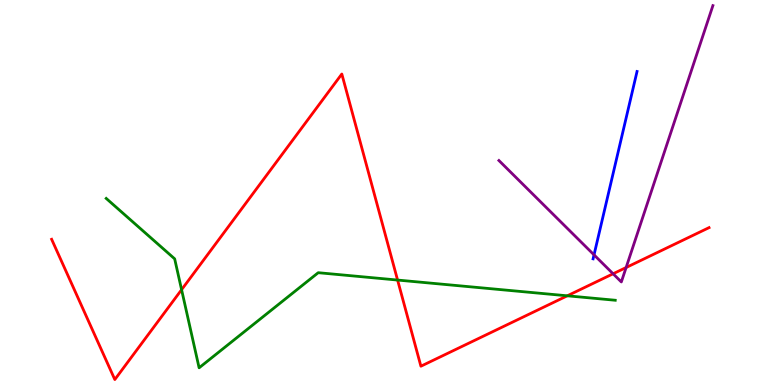[{'lines': ['blue', 'red'], 'intersections': []}, {'lines': ['green', 'red'], 'intersections': [{'x': 2.34, 'y': 2.48}, {'x': 5.13, 'y': 2.73}, {'x': 7.32, 'y': 2.32}]}, {'lines': ['purple', 'red'], 'intersections': [{'x': 7.91, 'y': 2.89}, {'x': 8.08, 'y': 3.05}]}, {'lines': ['blue', 'green'], 'intersections': []}, {'lines': ['blue', 'purple'], 'intersections': [{'x': 7.66, 'y': 3.38}]}, {'lines': ['green', 'purple'], 'intersections': []}]